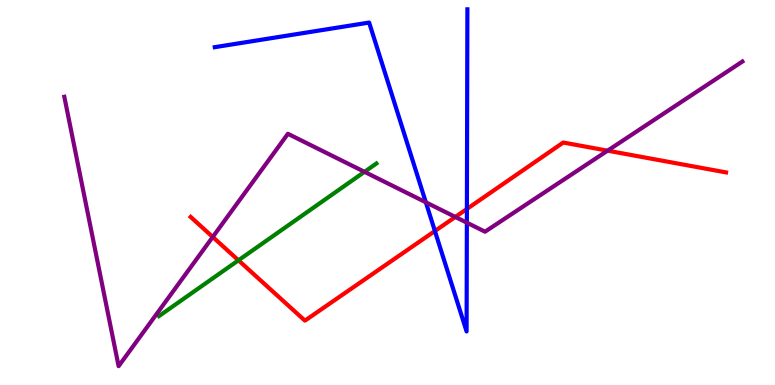[{'lines': ['blue', 'red'], 'intersections': [{'x': 5.61, 'y': 4.0}, {'x': 6.02, 'y': 4.57}]}, {'lines': ['green', 'red'], 'intersections': [{'x': 3.08, 'y': 3.24}]}, {'lines': ['purple', 'red'], 'intersections': [{'x': 2.74, 'y': 3.84}, {'x': 5.88, 'y': 4.37}, {'x': 7.84, 'y': 6.09}]}, {'lines': ['blue', 'green'], 'intersections': []}, {'lines': ['blue', 'purple'], 'intersections': [{'x': 5.49, 'y': 4.75}, {'x': 6.02, 'y': 4.22}]}, {'lines': ['green', 'purple'], 'intersections': [{'x': 4.7, 'y': 5.54}]}]